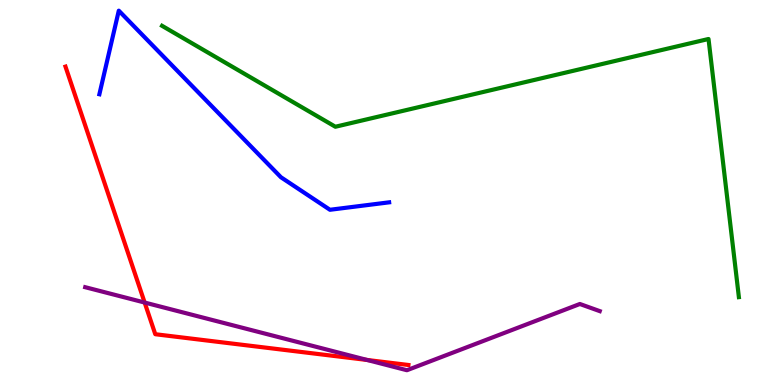[{'lines': ['blue', 'red'], 'intersections': []}, {'lines': ['green', 'red'], 'intersections': []}, {'lines': ['purple', 'red'], 'intersections': [{'x': 1.87, 'y': 2.14}, {'x': 4.74, 'y': 0.65}]}, {'lines': ['blue', 'green'], 'intersections': []}, {'lines': ['blue', 'purple'], 'intersections': []}, {'lines': ['green', 'purple'], 'intersections': []}]